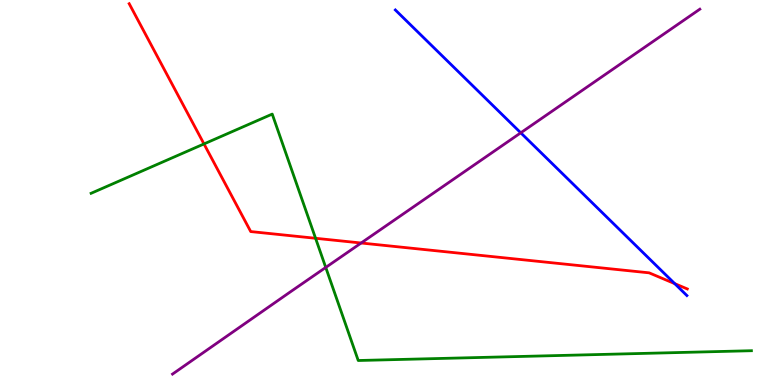[{'lines': ['blue', 'red'], 'intersections': [{'x': 8.71, 'y': 2.63}]}, {'lines': ['green', 'red'], 'intersections': [{'x': 2.63, 'y': 6.26}, {'x': 4.07, 'y': 3.81}]}, {'lines': ['purple', 'red'], 'intersections': [{'x': 4.66, 'y': 3.69}]}, {'lines': ['blue', 'green'], 'intersections': []}, {'lines': ['blue', 'purple'], 'intersections': [{'x': 6.72, 'y': 6.55}]}, {'lines': ['green', 'purple'], 'intersections': [{'x': 4.2, 'y': 3.05}]}]